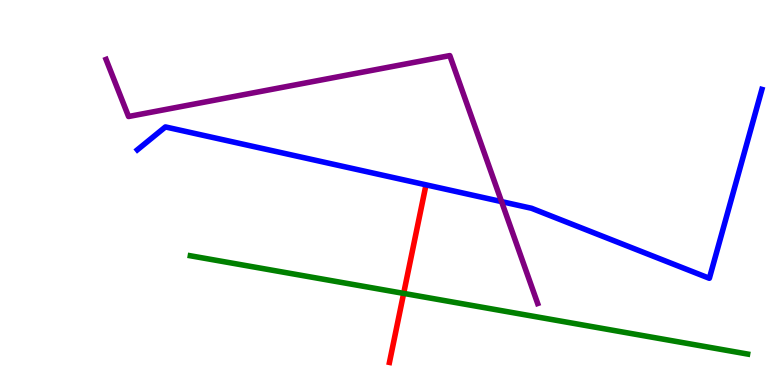[{'lines': ['blue', 'red'], 'intersections': []}, {'lines': ['green', 'red'], 'intersections': [{'x': 5.21, 'y': 2.38}]}, {'lines': ['purple', 'red'], 'intersections': []}, {'lines': ['blue', 'green'], 'intersections': []}, {'lines': ['blue', 'purple'], 'intersections': [{'x': 6.47, 'y': 4.76}]}, {'lines': ['green', 'purple'], 'intersections': []}]